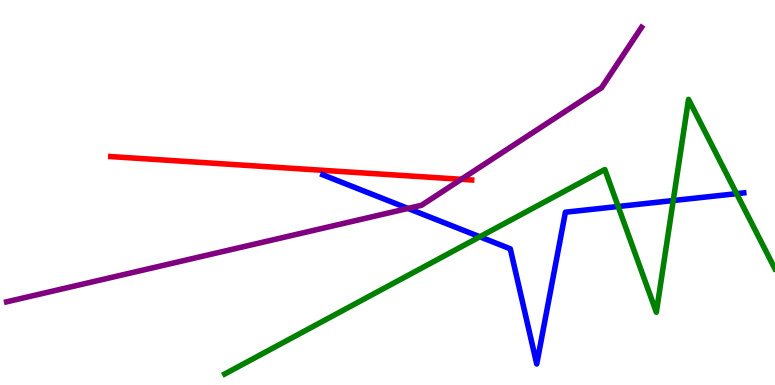[{'lines': ['blue', 'red'], 'intersections': []}, {'lines': ['green', 'red'], 'intersections': []}, {'lines': ['purple', 'red'], 'intersections': [{'x': 5.95, 'y': 5.34}]}, {'lines': ['blue', 'green'], 'intersections': [{'x': 6.19, 'y': 3.85}, {'x': 7.98, 'y': 4.64}, {'x': 8.69, 'y': 4.79}, {'x': 9.5, 'y': 4.97}]}, {'lines': ['blue', 'purple'], 'intersections': [{'x': 5.26, 'y': 4.59}]}, {'lines': ['green', 'purple'], 'intersections': []}]